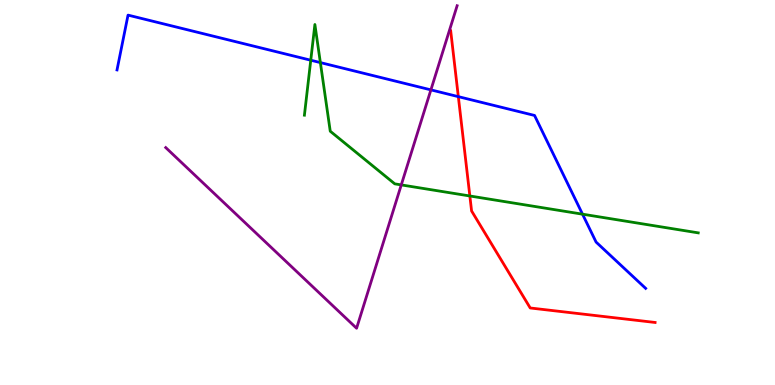[{'lines': ['blue', 'red'], 'intersections': [{'x': 5.91, 'y': 7.49}]}, {'lines': ['green', 'red'], 'intersections': [{'x': 6.06, 'y': 4.91}]}, {'lines': ['purple', 'red'], 'intersections': []}, {'lines': ['blue', 'green'], 'intersections': [{'x': 4.01, 'y': 8.44}, {'x': 4.13, 'y': 8.37}, {'x': 7.52, 'y': 4.44}]}, {'lines': ['blue', 'purple'], 'intersections': [{'x': 5.56, 'y': 7.67}]}, {'lines': ['green', 'purple'], 'intersections': [{'x': 5.18, 'y': 5.2}]}]